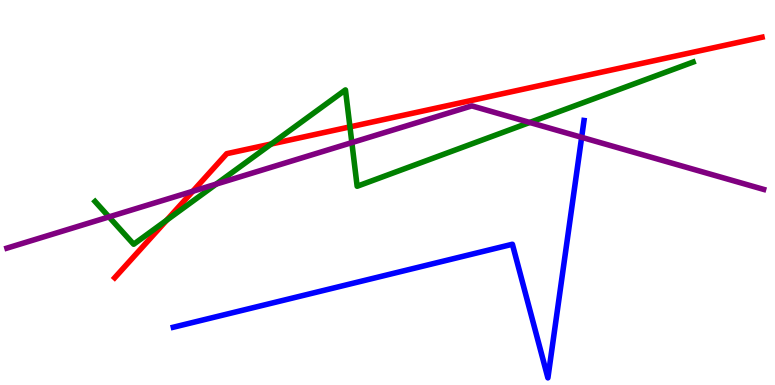[{'lines': ['blue', 'red'], 'intersections': []}, {'lines': ['green', 'red'], 'intersections': [{'x': 2.15, 'y': 4.28}, {'x': 3.5, 'y': 6.26}, {'x': 4.52, 'y': 6.7}]}, {'lines': ['purple', 'red'], 'intersections': [{'x': 2.49, 'y': 5.03}]}, {'lines': ['blue', 'green'], 'intersections': []}, {'lines': ['blue', 'purple'], 'intersections': [{'x': 7.51, 'y': 6.43}]}, {'lines': ['green', 'purple'], 'intersections': [{'x': 1.41, 'y': 4.37}, {'x': 2.79, 'y': 5.22}, {'x': 4.54, 'y': 6.3}, {'x': 6.84, 'y': 6.82}]}]